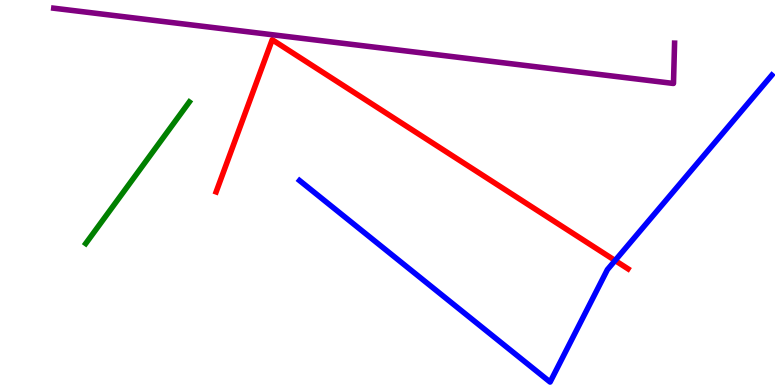[{'lines': ['blue', 'red'], 'intersections': [{'x': 7.94, 'y': 3.23}]}, {'lines': ['green', 'red'], 'intersections': []}, {'lines': ['purple', 'red'], 'intersections': []}, {'lines': ['blue', 'green'], 'intersections': []}, {'lines': ['blue', 'purple'], 'intersections': []}, {'lines': ['green', 'purple'], 'intersections': []}]